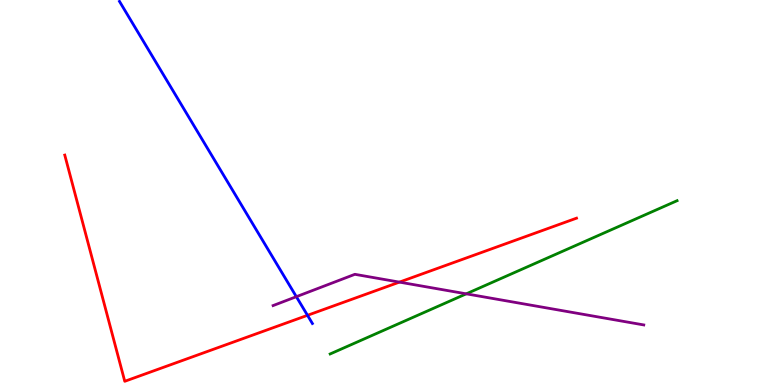[{'lines': ['blue', 'red'], 'intersections': [{'x': 3.97, 'y': 1.81}]}, {'lines': ['green', 'red'], 'intersections': []}, {'lines': ['purple', 'red'], 'intersections': [{'x': 5.15, 'y': 2.67}]}, {'lines': ['blue', 'green'], 'intersections': []}, {'lines': ['blue', 'purple'], 'intersections': [{'x': 3.82, 'y': 2.29}]}, {'lines': ['green', 'purple'], 'intersections': [{'x': 6.02, 'y': 2.37}]}]